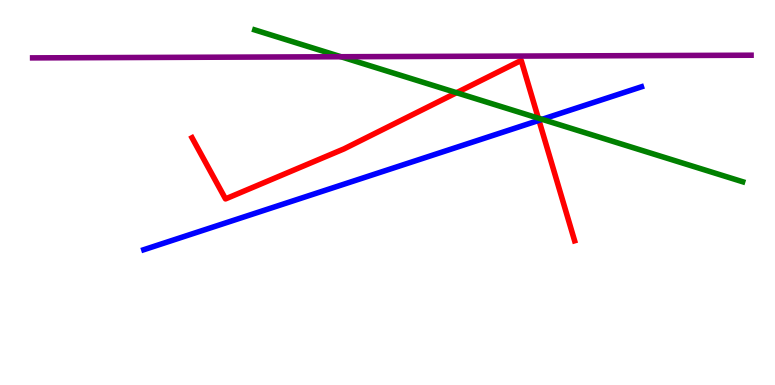[{'lines': ['blue', 'red'], 'intersections': [{'x': 6.95, 'y': 6.87}]}, {'lines': ['green', 'red'], 'intersections': [{'x': 5.89, 'y': 7.59}, {'x': 6.95, 'y': 6.93}]}, {'lines': ['purple', 'red'], 'intersections': []}, {'lines': ['blue', 'green'], 'intersections': [{'x': 6.99, 'y': 6.9}]}, {'lines': ['blue', 'purple'], 'intersections': []}, {'lines': ['green', 'purple'], 'intersections': [{'x': 4.4, 'y': 8.53}]}]